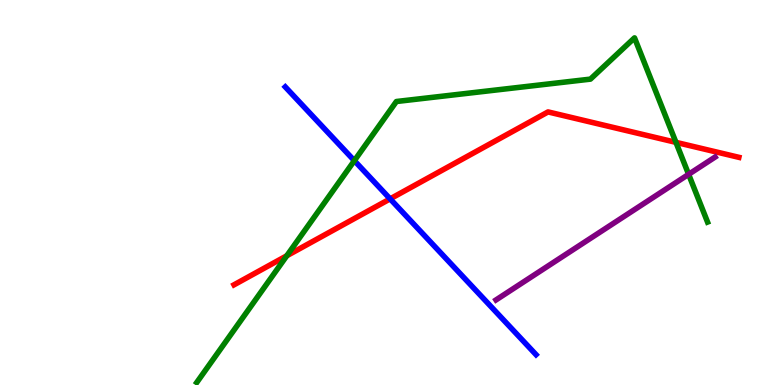[{'lines': ['blue', 'red'], 'intersections': [{'x': 5.03, 'y': 4.83}]}, {'lines': ['green', 'red'], 'intersections': [{'x': 3.7, 'y': 3.36}, {'x': 8.72, 'y': 6.3}]}, {'lines': ['purple', 'red'], 'intersections': []}, {'lines': ['blue', 'green'], 'intersections': [{'x': 4.57, 'y': 5.83}]}, {'lines': ['blue', 'purple'], 'intersections': []}, {'lines': ['green', 'purple'], 'intersections': [{'x': 8.89, 'y': 5.47}]}]